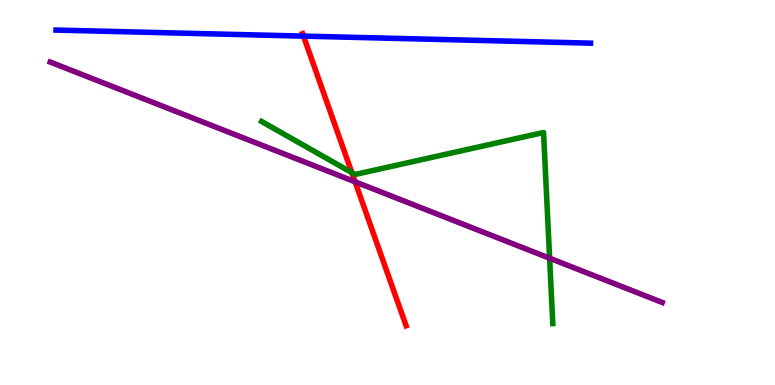[{'lines': ['blue', 'red'], 'intersections': [{'x': 3.92, 'y': 9.06}]}, {'lines': ['green', 'red'], 'intersections': [{'x': 4.54, 'y': 5.52}]}, {'lines': ['purple', 'red'], 'intersections': [{'x': 4.58, 'y': 5.28}]}, {'lines': ['blue', 'green'], 'intersections': []}, {'lines': ['blue', 'purple'], 'intersections': []}, {'lines': ['green', 'purple'], 'intersections': [{'x': 7.09, 'y': 3.29}]}]